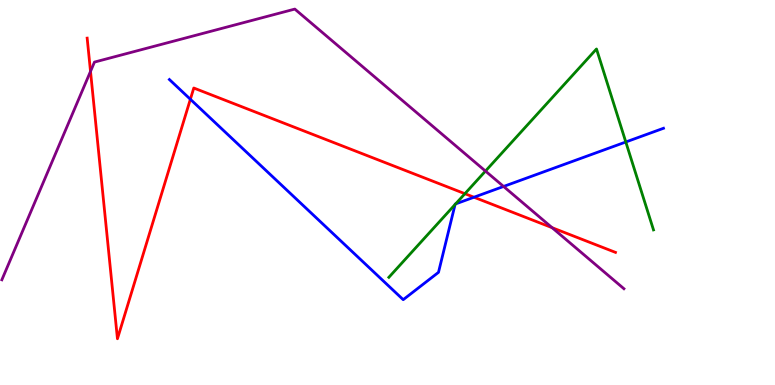[{'lines': ['blue', 'red'], 'intersections': [{'x': 2.46, 'y': 7.42}, {'x': 6.12, 'y': 4.88}]}, {'lines': ['green', 'red'], 'intersections': [{'x': 6.0, 'y': 4.97}]}, {'lines': ['purple', 'red'], 'intersections': [{'x': 1.17, 'y': 8.15}, {'x': 7.12, 'y': 4.09}]}, {'lines': ['blue', 'green'], 'intersections': [{'x': 5.87, 'y': 4.69}, {'x': 5.88, 'y': 4.7}, {'x': 8.07, 'y': 6.31}]}, {'lines': ['blue', 'purple'], 'intersections': [{'x': 6.5, 'y': 5.16}]}, {'lines': ['green', 'purple'], 'intersections': [{'x': 6.26, 'y': 5.56}]}]